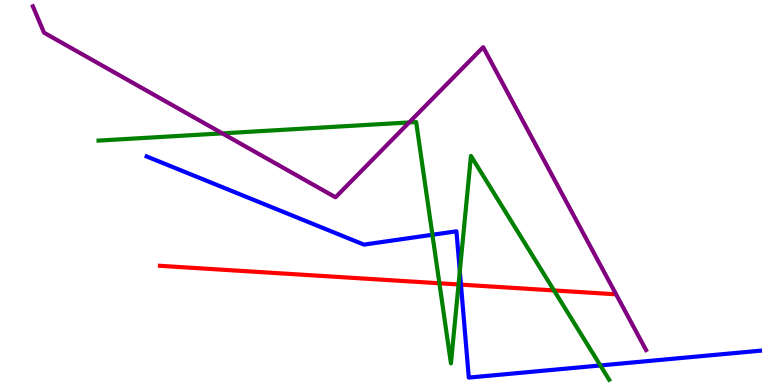[{'lines': ['blue', 'red'], 'intersections': [{'x': 5.95, 'y': 2.61}]}, {'lines': ['green', 'red'], 'intersections': [{'x': 5.67, 'y': 2.64}, {'x': 5.92, 'y': 2.61}, {'x': 7.15, 'y': 2.46}]}, {'lines': ['purple', 'red'], 'intersections': []}, {'lines': ['blue', 'green'], 'intersections': [{'x': 5.58, 'y': 3.9}, {'x': 5.93, 'y': 2.95}, {'x': 7.75, 'y': 0.508}]}, {'lines': ['blue', 'purple'], 'intersections': []}, {'lines': ['green', 'purple'], 'intersections': [{'x': 2.87, 'y': 6.54}, {'x': 5.28, 'y': 6.82}]}]